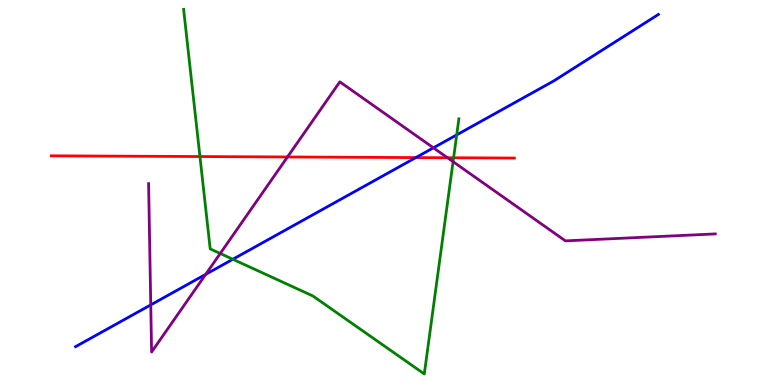[{'lines': ['blue', 'red'], 'intersections': [{'x': 5.37, 'y': 5.91}]}, {'lines': ['green', 'red'], 'intersections': [{'x': 2.58, 'y': 5.93}, {'x': 5.85, 'y': 5.9}]}, {'lines': ['purple', 'red'], 'intersections': [{'x': 3.71, 'y': 5.92}, {'x': 5.77, 'y': 5.9}]}, {'lines': ['blue', 'green'], 'intersections': [{'x': 3.0, 'y': 3.27}, {'x': 5.89, 'y': 6.5}]}, {'lines': ['blue', 'purple'], 'intersections': [{'x': 1.95, 'y': 2.08}, {'x': 2.65, 'y': 2.87}, {'x': 5.59, 'y': 6.16}]}, {'lines': ['green', 'purple'], 'intersections': [{'x': 2.84, 'y': 3.42}, {'x': 5.85, 'y': 5.8}]}]